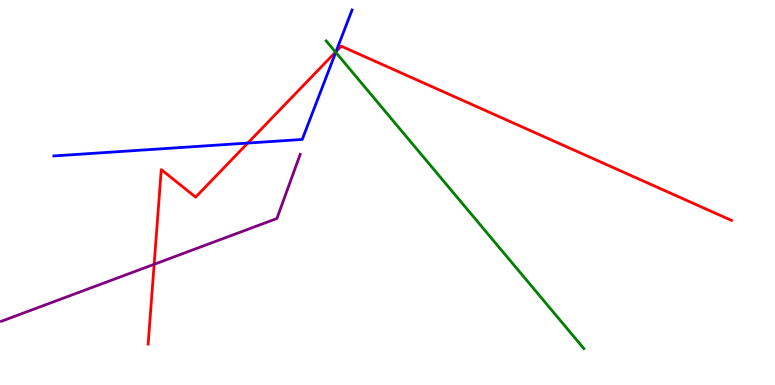[{'lines': ['blue', 'red'], 'intersections': [{'x': 3.2, 'y': 6.28}, {'x': 4.34, 'y': 8.66}]}, {'lines': ['green', 'red'], 'intersections': [{'x': 4.33, 'y': 8.65}]}, {'lines': ['purple', 'red'], 'intersections': [{'x': 1.99, 'y': 3.14}]}, {'lines': ['blue', 'green'], 'intersections': [{'x': 4.33, 'y': 8.64}]}, {'lines': ['blue', 'purple'], 'intersections': []}, {'lines': ['green', 'purple'], 'intersections': []}]